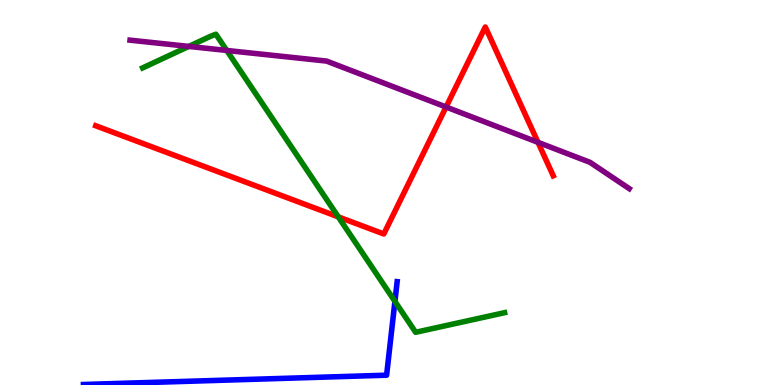[{'lines': ['blue', 'red'], 'intersections': []}, {'lines': ['green', 'red'], 'intersections': [{'x': 4.36, 'y': 4.37}]}, {'lines': ['purple', 'red'], 'intersections': [{'x': 5.76, 'y': 7.22}, {'x': 6.94, 'y': 6.3}]}, {'lines': ['blue', 'green'], 'intersections': [{'x': 5.1, 'y': 2.17}]}, {'lines': ['blue', 'purple'], 'intersections': []}, {'lines': ['green', 'purple'], 'intersections': [{'x': 2.44, 'y': 8.79}, {'x': 2.93, 'y': 8.69}]}]